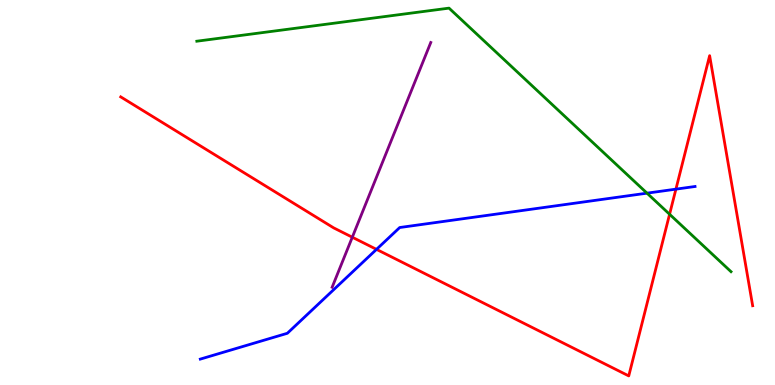[{'lines': ['blue', 'red'], 'intersections': [{'x': 4.86, 'y': 3.52}, {'x': 8.72, 'y': 5.09}]}, {'lines': ['green', 'red'], 'intersections': [{'x': 8.64, 'y': 4.43}]}, {'lines': ['purple', 'red'], 'intersections': [{'x': 4.55, 'y': 3.84}]}, {'lines': ['blue', 'green'], 'intersections': [{'x': 8.35, 'y': 4.98}]}, {'lines': ['blue', 'purple'], 'intersections': []}, {'lines': ['green', 'purple'], 'intersections': []}]